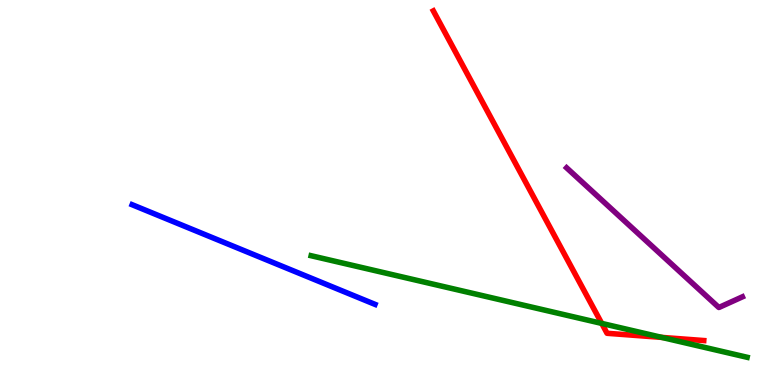[{'lines': ['blue', 'red'], 'intersections': []}, {'lines': ['green', 'red'], 'intersections': [{'x': 7.76, 'y': 1.6}, {'x': 8.54, 'y': 1.24}]}, {'lines': ['purple', 'red'], 'intersections': []}, {'lines': ['blue', 'green'], 'intersections': []}, {'lines': ['blue', 'purple'], 'intersections': []}, {'lines': ['green', 'purple'], 'intersections': []}]